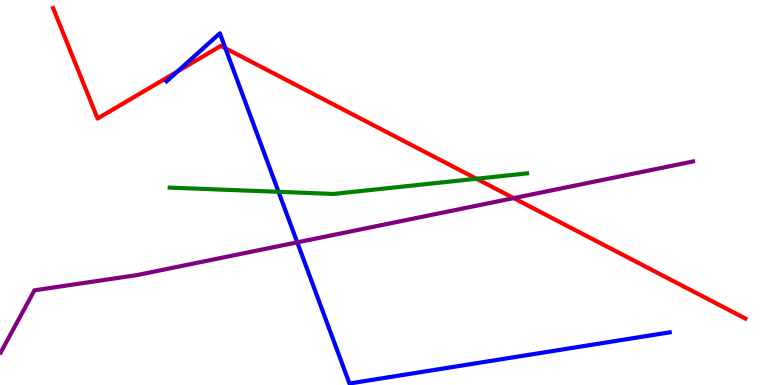[{'lines': ['blue', 'red'], 'intersections': [{'x': 2.29, 'y': 8.14}, {'x': 2.91, 'y': 8.75}]}, {'lines': ['green', 'red'], 'intersections': [{'x': 6.15, 'y': 5.36}]}, {'lines': ['purple', 'red'], 'intersections': [{'x': 6.63, 'y': 4.85}]}, {'lines': ['blue', 'green'], 'intersections': [{'x': 3.59, 'y': 5.02}]}, {'lines': ['blue', 'purple'], 'intersections': [{'x': 3.84, 'y': 3.71}]}, {'lines': ['green', 'purple'], 'intersections': []}]